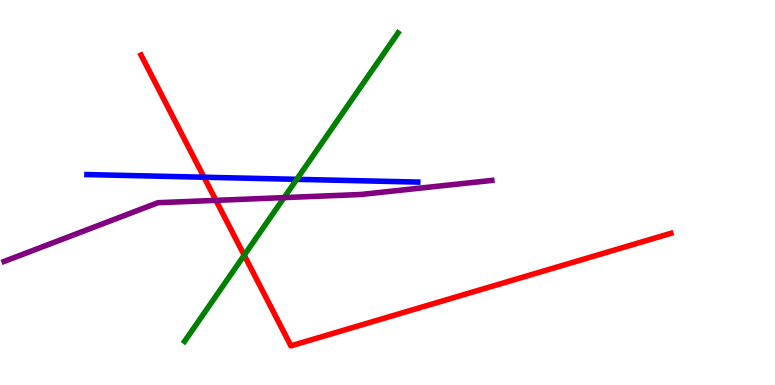[{'lines': ['blue', 'red'], 'intersections': [{'x': 2.63, 'y': 5.4}]}, {'lines': ['green', 'red'], 'intersections': [{'x': 3.15, 'y': 3.37}]}, {'lines': ['purple', 'red'], 'intersections': [{'x': 2.79, 'y': 4.8}]}, {'lines': ['blue', 'green'], 'intersections': [{'x': 3.83, 'y': 5.34}]}, {'lines': ['blue', 'purple'], 'intersections': []}, {'lines': ['green', 'purple'], 'intersections': [{'x': 3.67, 'y': 4.87}]}]